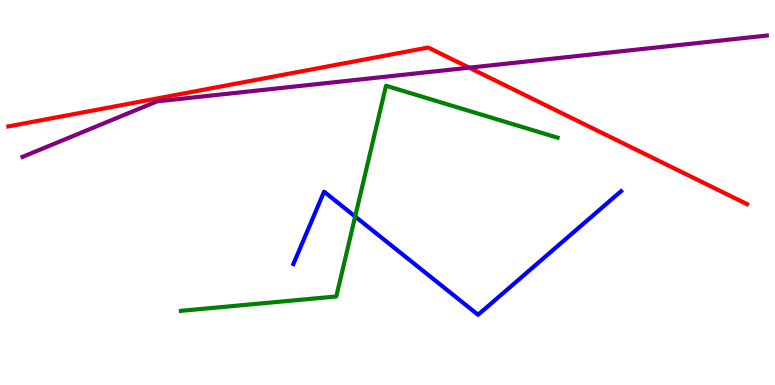[{'lines': ['blue', 'red'], 'intersections': []}, {'lines': ['green', 'red'], 'intersections': []}, {'lines': ['purple', 'red'], 'intersections': [{'x': 6.05, 'y': 8.24}]}, {'lines': ['blue', 'green'], 'intersections': [{'x': 4.58, 'y': 4.38}]}, {'lines': ['blue', 'purple'], 'intersections': []}, {'lines': ['green', 'purple'], 'intersections': []}]